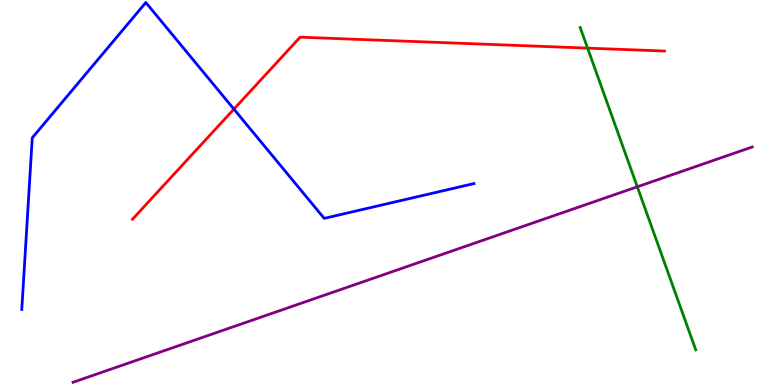[{'lines': ['blue', 'red'], 'intersections': [{'x': 3.02, 'y': 7.17}]}, {'lines': ['green', 'red'], 'intersections': [{'x': 7.58, 'y': 8.75}]}, {'lines': ['purple', 'red'], 'intersections': []}, {'lines': ['blue', 'green'], 'intersections': []}, {'lines': ['blue', 'purple'], 'intersections': []}, {'lines': ['green', 'purple'], 'intersections': [{'x': 8.22, 'y': 5.15}]}]